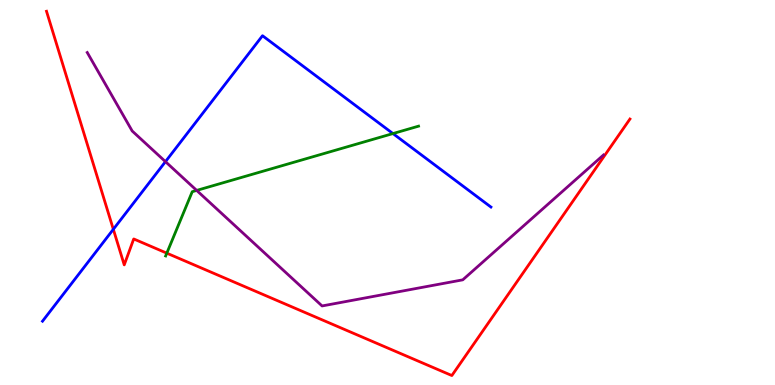[{'lines': ['blue', 'red'], 'intersections': [{'x': 1.46, 'y': 4.04}]}, {'lines': ['green', 'red'], 'intersections': [{'x': 2.15, 'y': 3.42}]}, {'lines': ['purple', 'red'], 'intersections': []}, {'lines': ['blue', 'green'], 'intersections': [{'x': 5.07, 'y': 6.53}]}, {'lines': ['blue', 'purple'], 'intersections': [{'x': 2.13, 'y': 5.8}]}, {'lines': ['green', 'purple'], 'intersections': [{'x': 2.54, 'y': 5.05}]}]